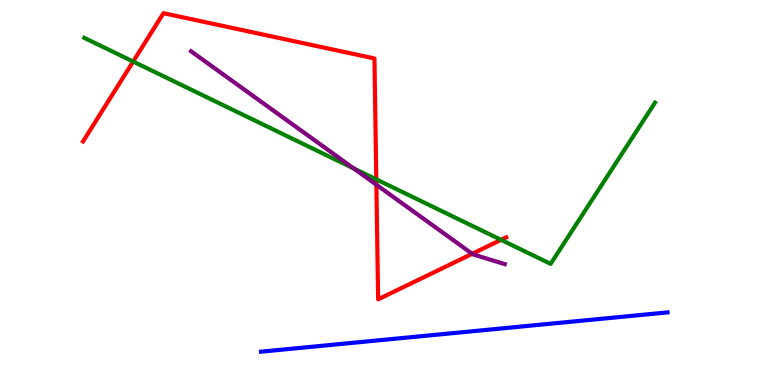[{'lines': ['blue', 'red'], 'intersections': []}, {'lines': ['green', 'red'], 'intersections': [{'x': 1.72, 'y': 8.4}, {'x': 4.86, 'y': 5.34}, {'x': 6.47, 'y': 3.77}]}, {'lines': ['purple', 'red'], 'intersections': [{'x': 4.86, 'y': 5.2}, {'x': 6.09, 'y': 3.41}]}, {'lines': ['blue', 'green'], 'intersections': []}, {'lines': ['blue', 'purple'], 'intersections': []}, {'lines': ['green', 'purple'], 'intersections': [{'x': 4.56, 'y': 5.63}]}]